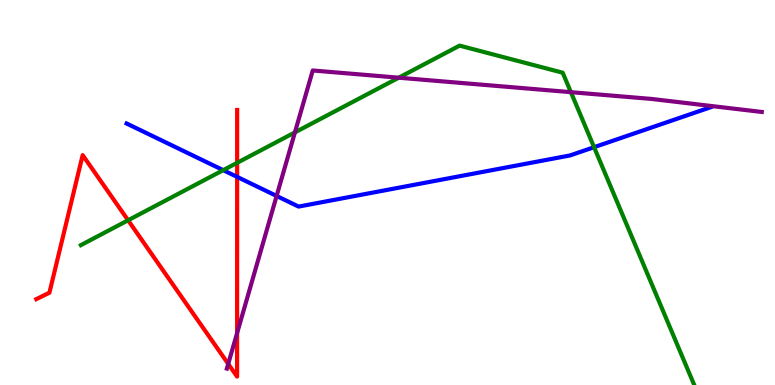[{'lines': ['blue', 'red'], 'intersections': [{'x': 3.06, 'y': 5.41}]}, {'lines': ['green', 'red'], 'intersections': [{'x': 1.65, 'y': 4.28}, {'x': 3.06, 'y': 5.77}]}, {'lines': ['purple', 'red'], 'intersections': [{'x': 2.94, 'y': 0.548}, {'x': 3.06, 'y': 1.35}]}, {'lines': ['blue', 'green'], 'intersections': [{'x': 2.88, 'y': 5.58}, {'x': 7.67, 'y': 6.18}]}, {'lines': ['blue', 'purple'], 'intersections': [{'x': 3.57, 'y': 4.91}]}, {'lines': ['green', 'purple'], 'intersections': [{'x': 3.81, 'y': 6.56}, {'x': 5.14, 'y': 7.98}, {'x': 7.37, 'y': 7.61}]}]